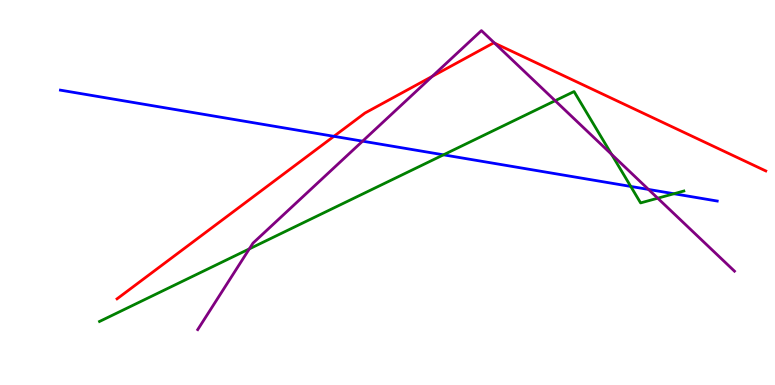[{'lines': ['blue', 'red'], 'intersections': [{'x': 4.31, 'y': 6.46}]}, {'lines': ['green', 'red'], 'intersections': []}, {'lines': ['purple', 'red'], 'intersections': [{'x': 5.58, 'y': 8.02}, {'x': 6.38, 'y': 8.88}]}, {'lines': ['blue', 'green'], 'intersections': [{'x': 5.72, 'y': 5.98}, {'x': 8.14, 'y': 5.16}, {'x': 8.7, 'y': 4.97}]}, {'lines': ['blue', 'purple'], 'intersections': [{'x': 4.68, 'y': 6.33}, {'x': 8.37, 'y': 5.08}]}, {'lines': ['green', 'purple'], 'intersections': [{'x': 3.22, 'y': 3.54}, {'x': 7.16, 'y': 7.38}, {'x': 7.89, 'y': 5.99}, {'x': 8.49, 'y': 4.85}]}]